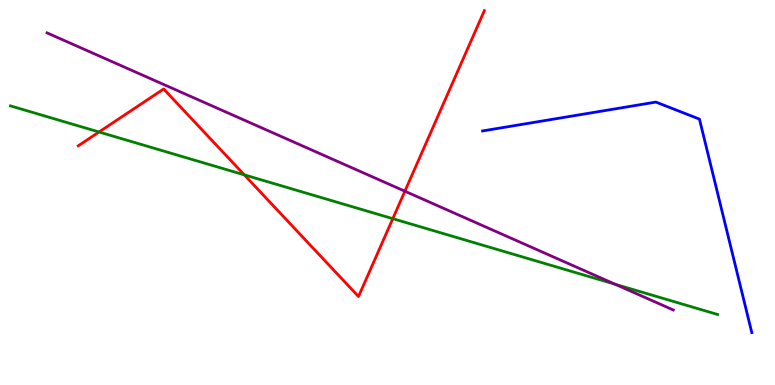[{'lines': ['blue', 'red'], 'intersections': []}, {'lines': ['green', 'red'], 'intersections': [{'x': 1.28, 'y': 6.57}, {'x': 3.15, 'y': 5.46}, {'x': 5.07, 'y': 4.32}]}, {'lines': ['purple', 'red'], 'intersections': [{'x': 5.22, 'y': 5.03}]}, {'lines': ['blue', 'green'], 'intersections': []}, {'lines': ['blue', 'purple'], 'intersections': []}, {'lines': ['green', 'purple'], 'intersections': [{'x': 7.94, 'y': 2.62}]}]